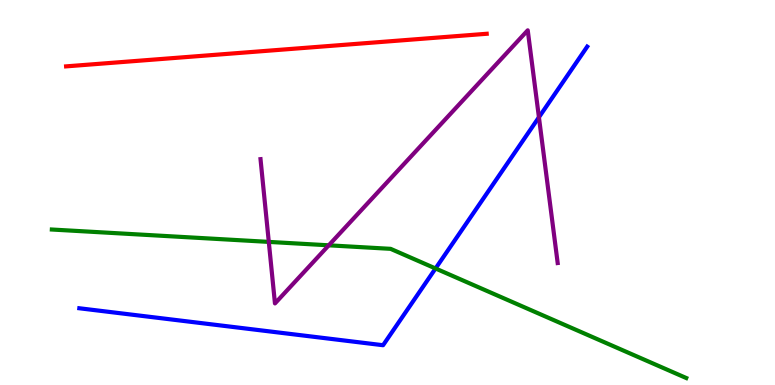[{'lines': ['blue', 'red'], 'intersections': []}, {'lines': ['green', 'red'], 'intersections': []}, {'lines': ['purple', 'red'], 'intersections': []}, {'lines': ['blue', 'green'], 'intersections': [{'x': 5.62, 'y': 3.03}]}, {'lines': ['blue', 'purple'], 'intersections': [{'x': 6.95, 'y': 6.95}]}, {'lines': ['green', 'purple'], 'intersections': [{'x': 3.47, 'y': 3.72}, {'x': 4.24, 'y': 3.63}]}]